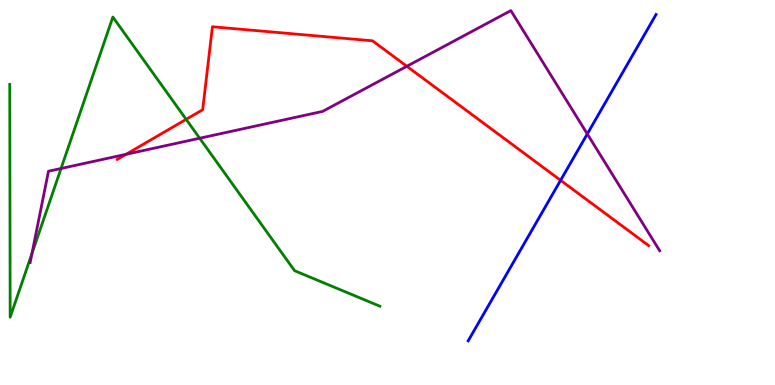[{'lines': ['blue', 'red'], 'intersections': [{'x': 7.23, 'y': 5.32}]}, {'lines': ['green', 'red'], 'intersections': [{'x': 2.4, 'y': 6.9}]}, {'lines': ['purple', 'red'], 'intersections': [{'x': 1.63, 'y': 5.99}, {'x': 5.25, 'y': 8.28}]}, {'lines': ['blue', 'green'], 'intersections': []}, {'lines': ['blue', 'purple'], 'intersections': [{'x': 7.58, 'y': 6.52}]}, {'lines': ['green', 'purple'], 'intersections': [{'x': 0.412, 'y': 3.42}, {'x': 0.788, 'y': 5.62}, {'x': 2.58, 'y': 6.41}]}]